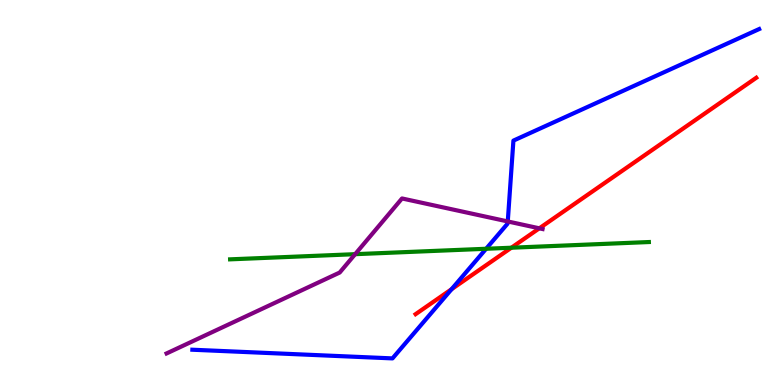[{'lines': ['blue', 'red'], 'intersections': [{'x': 5.83, 'y': 2.49}]}, {'lines': ['green', 'red'], 'intersections': [{'x': 6.6, 'y': 3.57}]}, {'lines': ['purple', 'red'], 'intersections': [{'x': 6.96, 'y': 4.07}]}, {'lines': ['blue', 'green'], 'intersections': [{'x': 6.27, 'y': 3.54}]}, {'lines': ['blue', 'purple'], 'intersections': [{'x': 6.55, 'y': 4.25}]}, {'lines': ['green', 'purple'], 'intersections': [{'x': 4.58, 'y': 3.4}]}]